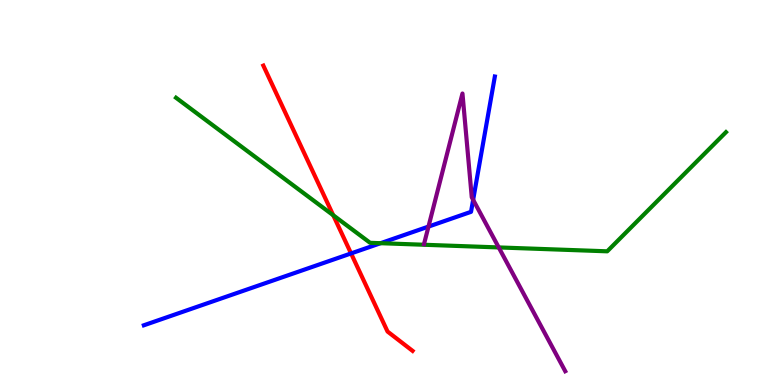[{'lines': ['blue', 'red'], 'intersections': [{'x': 4.53, 'y': 3.42}]}, {'lines': ['green', 'red'], 'intersections': [{'x': 4.3, 'y': 4.41}]}, {'lines': ['purple', 'red'], 'intersections': []}, {'lines': ['blue', 'green'], 'intersections': [{'x': 4.91, 'y': 3.68}]}, {'lines': ['blue', 'purple'], 'intersections': [{'x': 5.53, 'y': 4.11}, {'x': 6.11, 'y': 4.81}]}, {'lines': ['green', 'purple'], 'intersections': [{'x': 6.44, 'y': 3.57}]}]